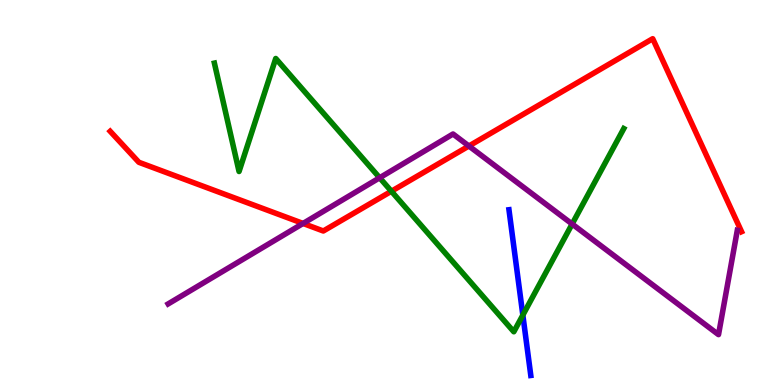[{'lines': ['blue', 'red'], 'intersections': []}, {'lines': ['green', 'red'], 'intersections': [{'x': 5.05, 'y': 5.03}]}, {'lines': ['purple', 'red'], 'intersections': [{'x': 3.91, 'y': 4.2}, {'x': 6.05, 'y': 6.21}]}, {'lines': ['blue', 'green'], 'intersections': [{'x': 6.75, 'y': 1.82}]}, {'lines': ['blue', 'purple'], 'intersections': []}, {'lines': ['green', 'purple'], 'intersections': [{'x': 4.9, 'y': 5.38}, {'x': 7.38, 'y': 4.18}]}]